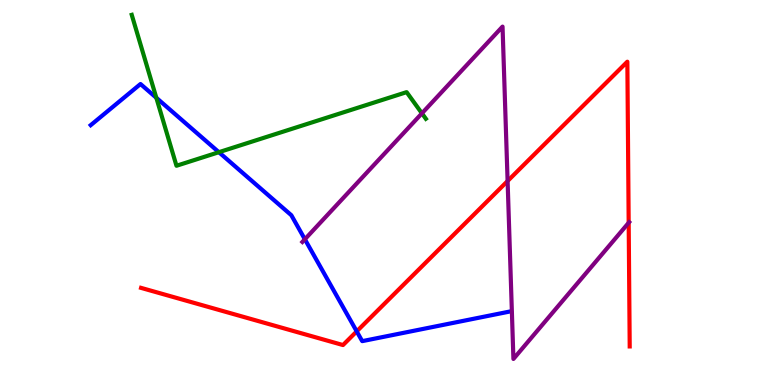[{'lines': ['blue', 'red'], 'intersections': [{'x': 4.6, 'y': 1.39}]}, {'lines': ['green', 'red'], 'intersections': []}, {'lines': ['purple', 'red'], 'intersections': [{'x': 6.55, 'y': 5.3}, {'x': 8.11, 'y': 4.21}]}, {'lines': ['blue', 'green'], 'intersections': [{'x': 2.02, 'y': 7.46}, {'x': 2.82, 'y': 6.05}]}, {'lines': ['blue', 'purple'], 'intersections': [{'x': 3.93, 'y': 3.79}]}, {'lines': ['green', 'purple'], 'intersections': [{'x': 5.44, 'y': 7.06}]}]